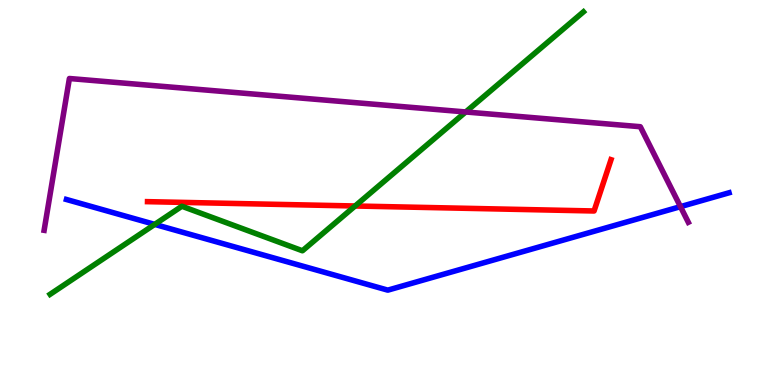[{'lines': ['blue', 'red'], 'intersections': []}, {'lines': ['green', 'red'], 'intersections': [{'x': 4.58, 'y': 4.65}]}, {'lines': ['purple', 'red'], 'intersections': []}, {'lines': ['blue', 'green'], 'intersections': [{'x': 2.0, 'y': 4.17}]}, {'lines': ['blue', 'purple'], 'intersections': [{'x': 8.78, 'y': 4.63}]}, {'lines': ['green', 'purple'], 'intersections': [{'x': 6.01, 'y': 7.09}]}]